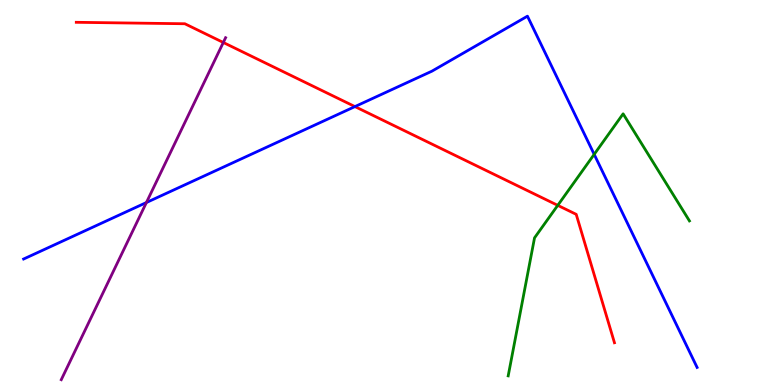[{'lines': ['blue', 'red'], 'intersections': [{'x': 4.58, 'y': 7.23}]}, {'lines': ['green', 'red'], 'intersections': [{'x': 7.2, 'y': 4.67}]}, {'lines': ['purple', 'red'], 'intersections': [{'x': 2.88, 'y': 8.9}]}, {'lines': ['blue', 'green'], 'intersections': [{'x': 7.67, 'y': 5.99}]}, {'lines': ['blue', 'purple'], 'intersections': [{'x': 1.89, 'y': 4.74}]}, {'lines': ['green', 'purple'], 'intersections': []}]